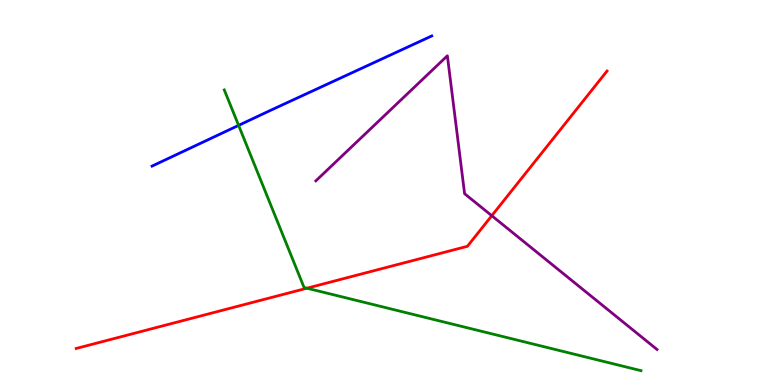[{'lines': ['blue', 'red'], 'intersections': []}, {'lines': ['green', 'red'], 'intersections': [{'x': 3.96, 'y': 2.51}]}, {'lines': ['purple', 'red'], 'intersections': [{'x': 6.35, 'y': 4.4}]}, {'lines': ['blue', 'green'], 'intersections': [{'x': 3.08, 'y': 6.74}]}, {'lines': ['blue', 'purple'], 'intersections': []}, {'lines': ['green', 'purple'], 'intersections': []}]